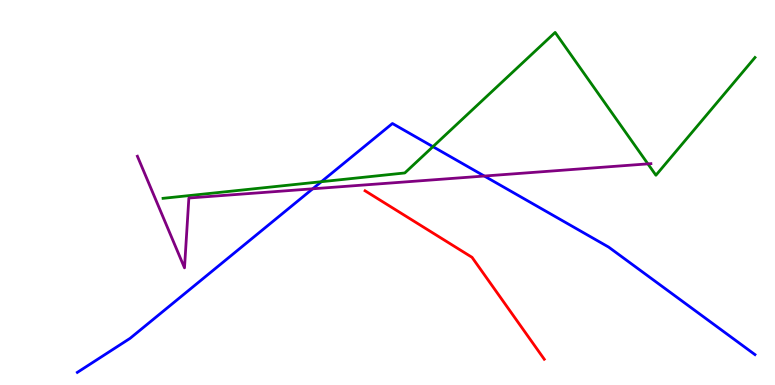[{'lines': ['blue', 'red'], 'intersections': []}, {'lines': ['green', 'red'], 'intersections': []}, {'lines': ['purple', 'red'], 'intersections': []}, {'lines': ['blue', 'green'], 'intersections': [{'x': 4.15, 'y': 5.28}, {'x': 5.59, 'y': 6.19}]}, {'lines': ['blue', 'purple'], 'intersections': [{'x': 4.03, 'y': 5.1}, {'x': 6.25, 'y': 5.43}]}, {'lines': ['green', 'purple'], 'intersections': [{'x': 8.36, 'y': 5.74}]}]